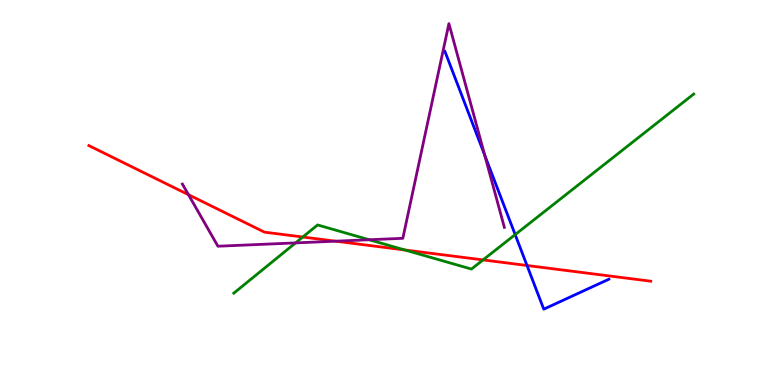[{'lines': ['blue', 'red'], 'intersections': [{'x': 6.8, 'y': 3.1}]}, {'lines': ['green', 'red'], 'intersections': [{'x': 3.91, 'y': 3.84}, {'x': 5.22, 'y': 3.51}, {'x': 6.23, 'y': 3.25}]}, {'lines': ['purple', 'red'], 'intersections': [{'x': 2.43, 'y': 4.94}, {'x': 4.33, 'y': 3.74}]}, {'lines': ['blue', 'green'], 'intersections': [{'x': 6.65, 'y': 3.91}]}, {'lines': ['blue', 'purple'], 'intersections': [{'x': 6.25, 'y': 5.97}]}, {'lines': ['green', 'purple'], 'intersections': [{'x': 3.81, 'y': 3.69}, {'x': 4.76, 'y': 3.77}]}]